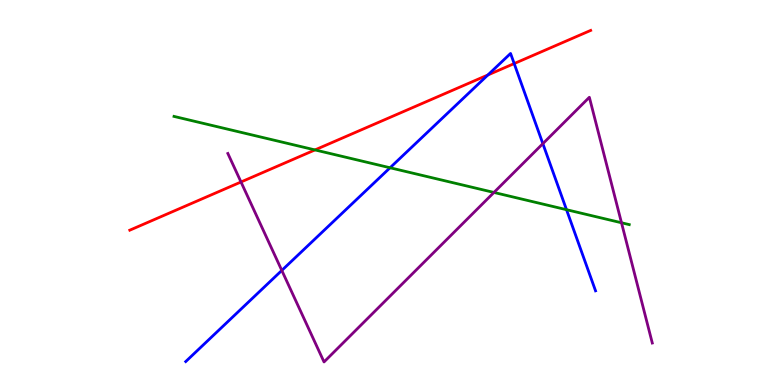[{'lines': ['blue', 'red'], 'intersections': [{'x': 6.3, 'y': 8.05}, {'x': 6.63, 'y': 8.35}]}, {'lines': ['green', 'red'], 'intersections': [{'x': 4.06, 'y': 6.11}]}, {'lines': ['purple', 'red'], 'intersections': [{'x': 3.11, 'y': 5.27}]}, {'lines': ['blue', 'green'], 'intersections': [{'x': 5.03, 'y': 5.64}, {'x': 7.31, 'y': 4.55}]}, {'lines': ['blue', 'purple'], 'intersections': [{'x': 3.64, 'y': 2.98}, {'x': 7.0, 'y': 6.27}]}, {'lines': ['green', 'purple'], 'intersections': [{'x': 6.37, 'y': 5.0}, {'x': 8.02, 'y': 4.21}]}]